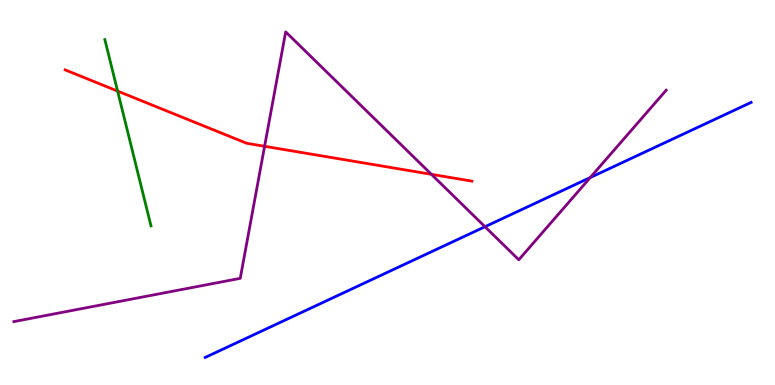[{'lines': ['blue', 'red'], 'intersections': []}, {'lines': ['green', 'red'], 'intersections': [{'x': 1.52, 'y': 7.63}]}, {'lines': ['purple', 'red'], 'intersections': [{'x': 3.41, 'y': 6.2}, {'x': 5.57, 'y': 5.47}]}, {'lines': ['blue', 'green'], 'intersections': []}, {'lines': ['blue', 'purple'], 'intersections': [{'x': 6.26, 'y': 4.11}, {'x': 7.62, 'y': 5.39}]}, {'lines': ['green', 'purple'], 'intersections': []}]